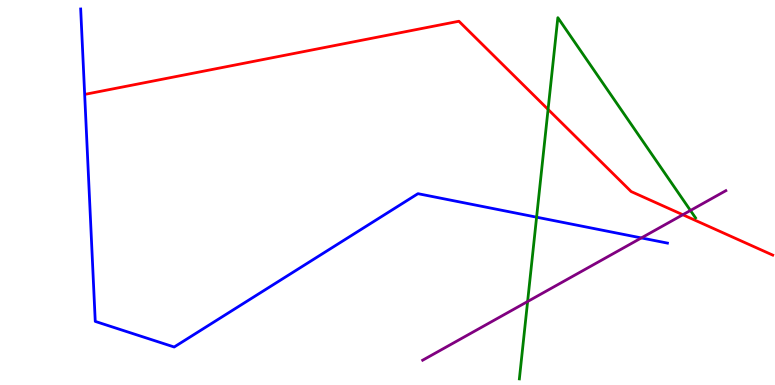[{'lines': ['blue', 'red'], 'intersections': []}, {'lines': ['green', 'red'], 'intersections': [{'x': 7.07, 'y': 7.16}]}, {'lines': ['purple', 'red'], 'intersections': [{'x': 8.81, 'y': 4.42}]}, {'lines': ['blue', 'green'], 'intersections': [{'x': 6.92, 'y': 4.36}]}, {'lines': ['blue', 'purple'], 'intersections': [{'x': 8.28, 'y': 3.82}]}, {'lines': ['green', 'purple'], 'intersections': [{'x': 6.81, 'y': 2.17}, {'x': 8.91, 'y': 4.53}]}]